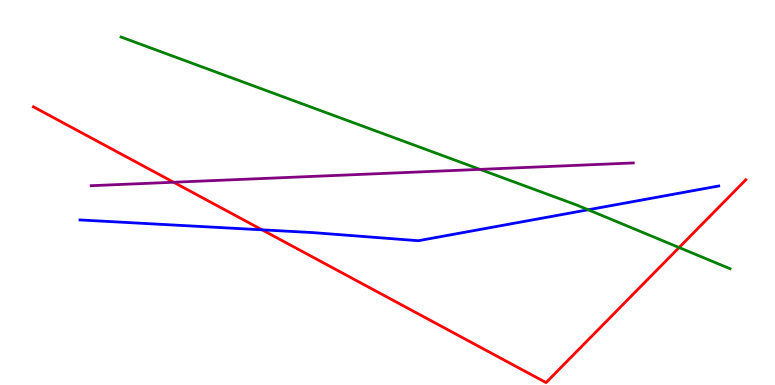[{'lines': ['blue', 'red'], 'intersections': [{'x': 3.38, 'y': 4.03}]}, {'lines': ['green', 'red'], 'intersections': [{'x': 8.76, 'y': 3.57}]}, {'lines': ['purple', 'red'], 'intersections': [{'x': 2.24, 'y': 5.27}]}, {'lines': ['blue', 'green'], 'intersections': [{'x': 7.59, 'y': 4.55}]}, {'lines': ['blue', 'purple'], 'intersections': []}, {'lines': ['green', 'purple'], 'intersections': [{'x': 6.19, 'y': 5.6}]}]